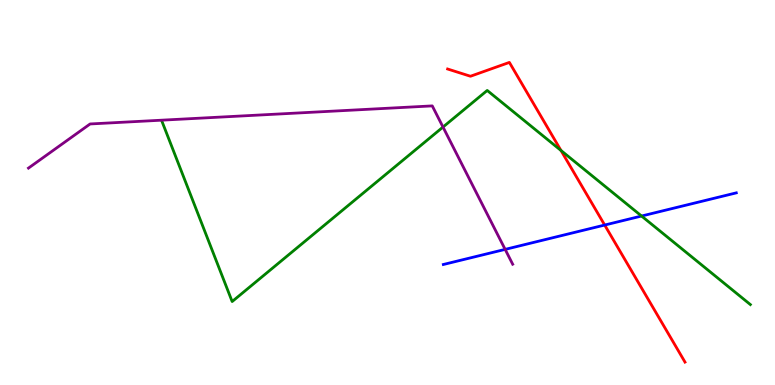[{'lines': ['blue', 'red'], 'intersections': [{'x': 7.8, 'y': 4.15}]}, {'lines': ['green', 'red'], 'intersections': [{'x': 7.24, 'y': 6.09}]}, {'lines': ['purple', 'red'], 'intersections': []}, {'lines': ['blue', 'green'], 'intersections': [{'x': 8.28, 'y': 4.39}]}, {'lines': ['blue', 'purple'], 'intersections': [{'x': 6.52, 'y': 3.52}]}, {'lines': ['green', 'purple'], 'intersections': [{'x': 5.72, 'y': 6.7}]}]